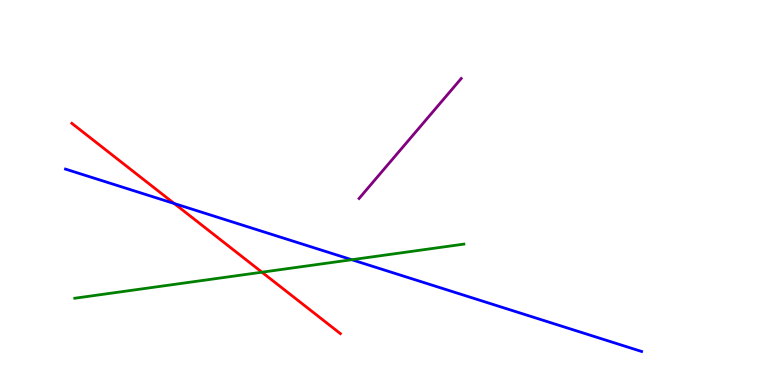[{'lines': ['blue', 'red'], 'intersections': [{'x': 2.25, 'y': 4.71}]}, {'lines': ['green', 'red'], 'intersections': [{'x': 3.38, 'y': 2.93}]}, {'lines': ['purple', 'red'], 'intersections': []}, {'lines': ['blue', 'green'], 'intersections': [{'x': 4.54, 'y': 3.25}]}, {'lines': ['blue', 'purple'], 'intersections': []}, {'lines': ['green', 'purple'], 'intersections': []}]